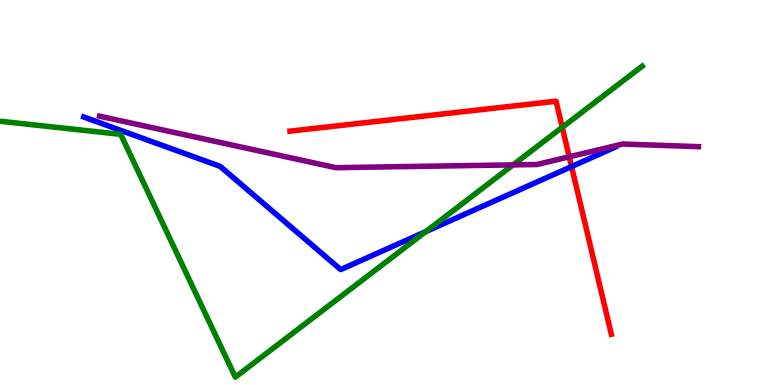[{'lines': ['blue', 'red'], 'intersections': [{'x': 7.37, 'y': 5.67}]}, {'lines': ['green', 'red'], 'intersections': [{'x': 7.25, 'y': 6.69}]}, {'lines': ['purple', 'red'], 'intersections': [{'x': 7.34, 'y': 5.93}]}, {'lines': ['blue', 'green'], 'intersections': [{'x': 5.49, 'y': 3.98}]}, {'lines': ['blue', 'purple'], 'intersections': []}, {'lines': ['green', 'purple'], 'intersections': [{'x': 6.62, 'y': 5.72}]}]